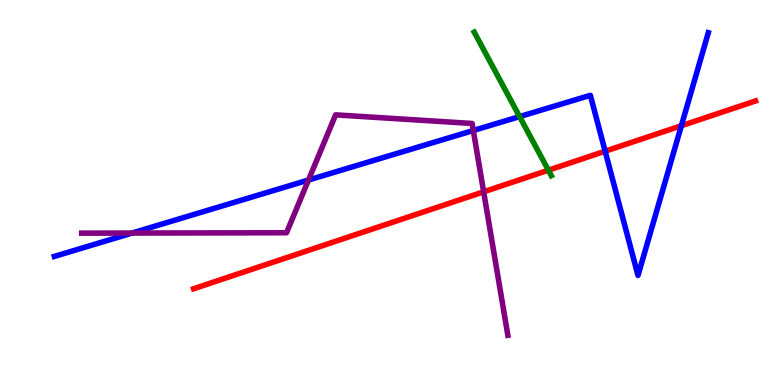[{'lines': ['blue', 'red'], 'intersections': [{'x': 7.81, 'y': 6.07}, {'x': 8.79, 'y': 6.73}]}, {'lines': ['green', 'red'], 'intersections': [{'x': 7.08, 'y': 5.58}]}, {'lines': ['purple', 'red'], 'intersections': [{'x': 6.24, 'y': 5.02}]}, {'lines': ['blue', 'green'], 'intersections': [{'x': 6.7, 'y': 6.97}]}, {'lines': ['blue', 'purple'], 'intersections': [{'x': 1.7, 'y': 3.95}, {'x': 3.98, 'y': 5.32}, {'x': 6.11, 'y': 6.61}]}, {'lines': ['green', 'purple'], 'intersections': []}]